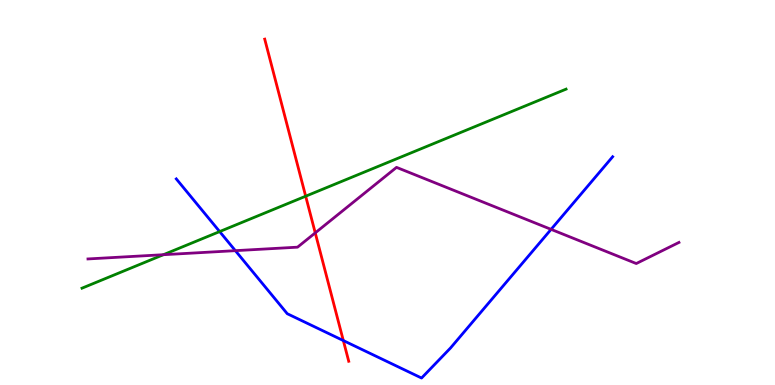[{'lines': ['blue', 'red'], 'intersections': [{'x': 4.43, 'y': 1.15}]}, {'lines': ['green', 'red'], 'intersections': [{'x': 3.94, 'y': 4.9}]}, {'lines': ['purple', 'red'], 'intersections': [{'x': 4.07, 'y': 3.95}]}, {'lines': ['blue', 'green'], 'intersections': [{'x': 2.83, 'y': 3.99}]}, {'lines': ['blue', 'purple'], 'intersections': [{'x': 3.04, 'y': 3.49}, {'x': 7.11, 'y': 4.04}]}, {'lines': ['green', 'purple'], 'intersections': [{'x': 2.11, 'y': 3.38}]}]